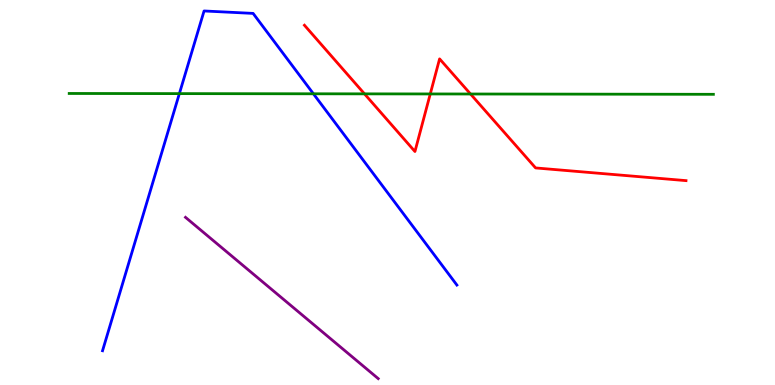[{'lines': ['blue', 'red'], 'intersections': []}, {'lines': ['green', 'red'], 'intersections': [{'x': 4.7, 'y': 7.56}, {'x': 5.55, 'y': 7.56}, {'x': 6.07, 'y': 7.56}]}, {'lines': ['purple', 'red'], 'intersections': []}, {'lines': ['blue', 'green'], 'intersections': [{'x': 2.31, 'y': 7.57}, {'x': 4.04, 'y': 7.56}]}, {'lines': ['blue', 'purple'], 'intersections': []}, {'lines': ['green', 'purple'], 'intersections': []}]